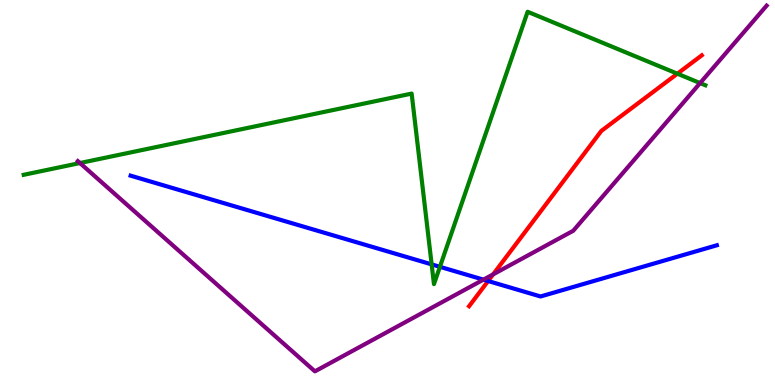[{'lines': ['blue', 'red'], 'intersections': [{'x': 6.3, 'y': 2.7}]}, {'lines': ['green', 'red'], 'intersections': [{'x': 8.74, 'y': 8.09}]}, {'lines': ['purple', 'red'], 'intersections': [{'x': 6.36, 'y': 2.87}]}, {'lines': ['blue', 'green'], 'intersections': [{'x': 5.57, 'y': 3.13}, {'x': 5.68, 'y': 3.07}]}, {'lines': ['blue', 'purple'], 'intersections': [{'x': 6.24, 'y': 2.74}]}, {'lines': ['green', 'purple'], 'intersections': [{'x': 1.03, 'y': 5.77}, {'x': 9.03, 'y': 7.84}]}]